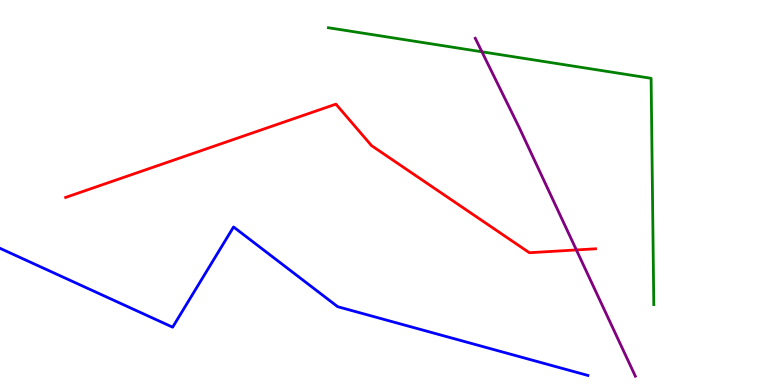[{'lines': ['blue', 'red'], 'intersections': []}, {'lines': ['green', 'red'], 'intersections': []}, {'lines': ['purple', 'red'], 'intersections': [{'x': 7.44, 'y': 3.51}]}, {'lines': ['blue', 'green'], 'intersections': []}, {'lines': ['blue', 'purple'], 'intersections': []}, {'lines': ['green', 'purple'], 'intersections': [{'x': 6.22, 'y': 8.65}]}]